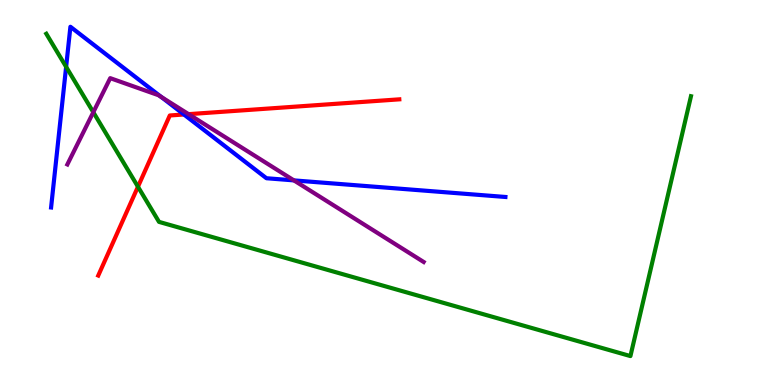[{'lines': ['blue', 'red'], 'intersections': [{'x': 2.37, 'y': 7.03}]}, {'lines': ['green', 'red'], 'intersections': [{'x': 1.78, 'y': 5.15}]}, {'lines': ['purple', 'red'], 'intersections': [{'x': 2.43, 'y': 7.03}]}, {'lines': ['blue', 'green'], 'intersections': [{'x': 0.853, 'y': 8.26}]}, {'lines': ['blue', 'purple'], 'intersections': [{'x': 2.08, 'y': 7.48}, {'x': 3.79, 'y': 5.31}]}, {'lines': ['green', 'purple'], 'intersections': [{'x': 1.2, 'y': 7.09}]}]